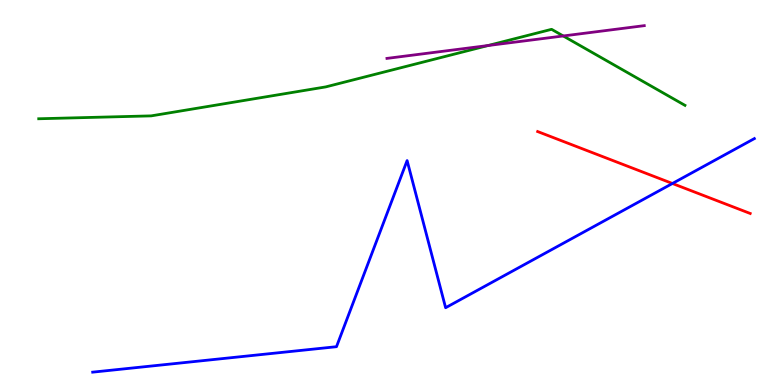[{'lines': ['blue', 'red'], 'intersections': [{'x': 8.68, 'y': 5.23}]}, {'lines': ['green', 'red'], 'intersections': []}, {'lines': ['purple', 'red'], 'intersections': []}, {'lines': ['blue', 'green'], 'intersections': []}, {'lines': ['blue', 'purple'], 'intersections': []}, {'lines': ['green', 'purple'], 'intersections': [{'x': 6.3, 'y': 8.82}, {'x': 7.27, 'y': 9.07}]}]